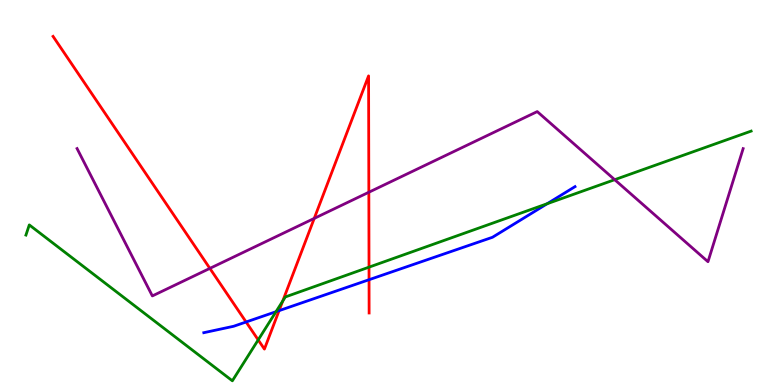[{'lines': ['blue', 'red'], 'intersections': [{'x': 3.18, 'y': 1.64}, {'x': 3.6, 'y': 1.93}, {'x': 4.76, 'y': 2.73}]}, {'lines': ['green', 'red'], 'intersections': [{'x': 3.33, 'y': 1.17}, {'x': 3.65, 'y': 2.18}, {'x': 4.76, 'y': 3.06}]}, {'lines': ['purple', 'red'], 'intersections': [{'x': 2.71, 'y': 3.03}, {'x': 4.05, 'y': 4.33}, {'x': 4.76, 'y': 5.01}]}, {'lines': ['blue', 'green'], 'intersections': [{'x': 3.56, 'y': 1.9}, {'x': 7.06, 'y': 4.71}]}, {'lines': ['blue', 'purple'], 'intersections': []}, {'lines': ['green', 'purple'], 'intersections': [{'x': 7.93, 'y': 5.33}]}]